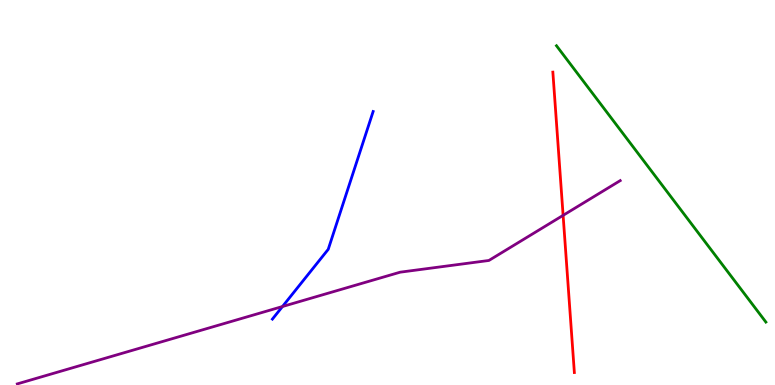[{'lines': ['blue', 'red'], 'intersections': []}, {'lines': ['green', 'red'], 'intersections': []}, {'lines': ['purple', 'red'], 'intersections': [{'x': 7.27, 'y': 4.41}]}, {'lines': ['blue', 'green'], 'intersections': []}, {'lines': ['blue', 'purple'], 'intersections': [{'x': 3.64, 'y': 2.04}]}, {'lines': ['green', 'purple'], 'intersections': []}]